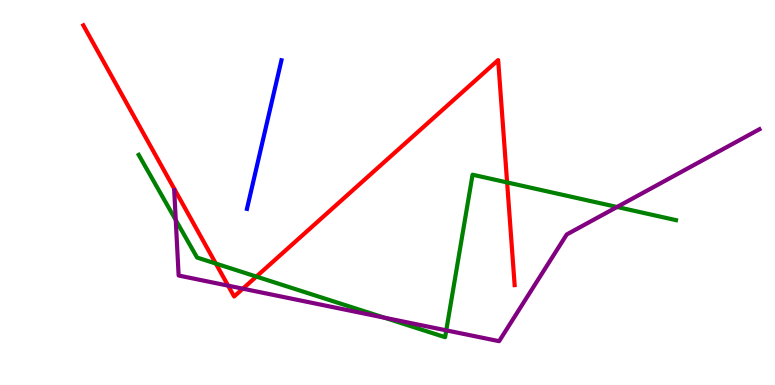[{'lines': ['blue', 'red'], 'intersections': []}, {'lines': ['green', 'red'], 'intersections': [{'x': 2.78, 'y': 3.15}, {'x': 3.31, 'y': 2.82}, {'x': 6.54, 'y': 5.26}]}, {'lines': ['purple', 'red'], 'intersections': [{'x': 2.94, 'y': 2.58}, {'x': 3.13, 'y': 2.5}]}, {'lines': ['blue', 'green'], 'intersections': []}, {'lines': ['blue', 'purple'], 'intersections': []}, {'lines': ['green', 'purple'], 'intersections': [{'x': 2.27, 'y': 4.28}, {'x': 4.96, 'y': 1.75}, {'x': 5.76, 'y': 1.42}, {'x': 7.96, 'y': 4.62}]}]